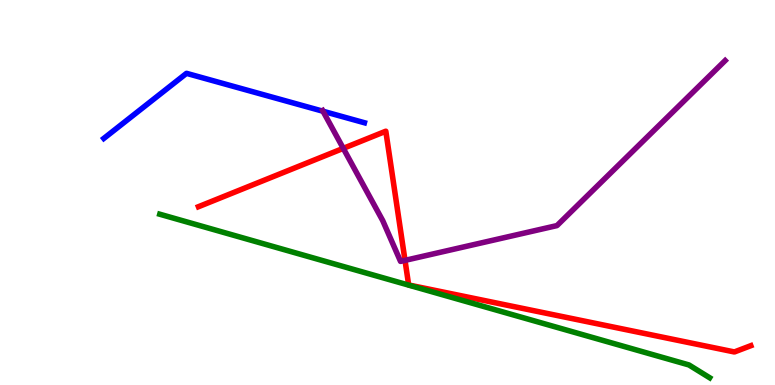[{'lines': ['blue', 'red'], 'intersections': []}, {'lines': ['green', 'red'], 'intersections': []}, {'lines': ['purple', 'red'], 'intersections': [{'x': 4.43, 'y': 6.15}, {'x': 5.23, 'y': 3.24}]}, {'lines': ['blue', 'green'], 'intersections': []}, {'lines': ['blue', 'purple'], 'intersections': [{'x': 4.17, 'y': 7.11}]}, {'lines': ['green', 'purple'], 'intersections': []}]